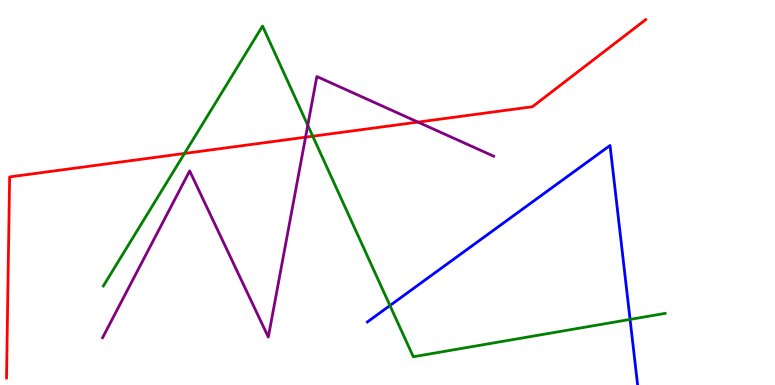[{'lines': ['blue', 'red'], 'intersections': []}, {'lines': ['green', 'red'], 'intersections': [{'x': 2.38, 'y': 6.01}, {'x': 4.04, 'y': 6.46}]}, {'lines': ['purple', 'red'], 'intersections': [{'x': 3.94, 'y': 6.44}, {'x': 5.39, 'y': 6.83}]}, {'lines': ['blue', 'green'], 'intersections': [{'x': 5.03, 'y': 2.06}, {'x': 8.13, 'y': 1.7}]}, {'lines': ['blue', 'purple'], 'intersections': []}, {'lines': ['green', 'purple'], 'intersections': [{'x': 3.97, 'y': 6.75}]}]